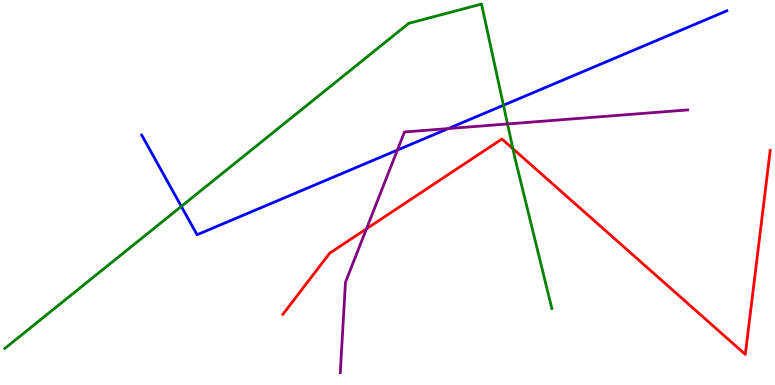[{'lines': ['blue', 'red'], 'intersections': []}, {'lines': ['green', 'red'], 'intersections': [{'x': 6.62, 'y': 6.14}]}, {'lines': ['purple', 'red'], 'intersections': [{'x': 4.73, 'y': 4.06}]}, {'lines': ['blue', 'green'], 'intersections': [{'x': 2.34, 'y': 4.64}, {'x': 6.5, 'y': 7.27}]}, {'lines': ['blue', 'purple'], 'intersections': [{'x': 5.13, 'y': 6.1}, {'x': 5.78, 'y': 6.66}]}, {'lines': ['green', 'purple'], 'intersections': [{'x': 6.55, 'y': 6.78}]}]